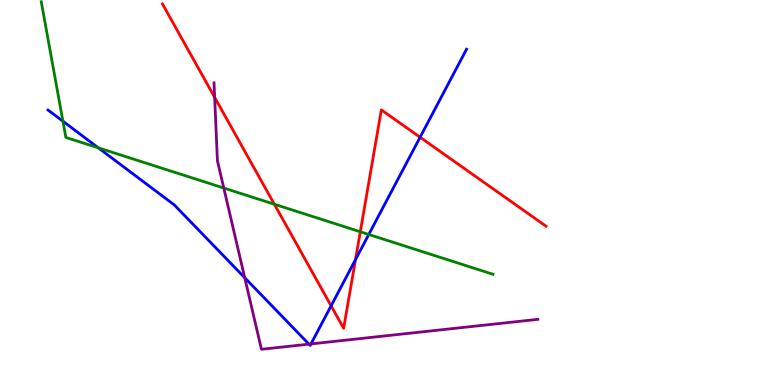[{'lines': ['blue', 'red'], 'intersections': [{'x': 4.27, 'y': 2.06}, {'x': 4.59, 'y': 3.26}, {'x': 5.42, 'y': 6.43}]}, {'lines': ['green', 'red'], 'intersections': [{'x': 3.54, 'y': 4.7}, {'x': 4.65, 'y': 3.98}]}, {'lines': ['purple', 'red'], 'intersections': [{'x': 2.77, 'y': 7.47}]}, {'lines': ['blue', 'green'], 'intersections': [{'x': 0.812, 'y': 6.85}, {'x': 1.27, 'y': 6.16}, {'x': 4.76, 'y': 3.91}]}, {'lines': ['blue', 'purple'], 'intersections': [{'x': 3.16, 'y': 2.79}, {'x': 3.99, 'y': 1.06}, {'x': 4.01, 'y': 1.07}]}, {'lines': ['green', 'purple'], 'intersections': [{'x': 2.89, 'y': 5.12}]}]